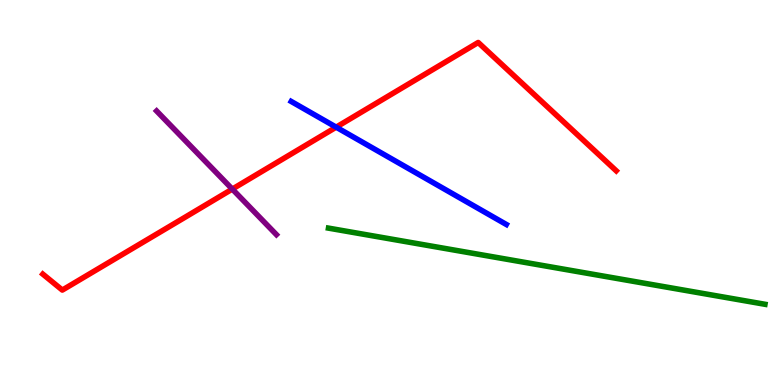[{'lines': ['blue', 'red'], 'intersections': [{'x': 4.34, 'y': 6.7}]}, {'lines': ['green', 'red'], 'intersections': []}, {'lines': ['purple', 'red'], 'intersections': [{'x': 3.0, 'y': 5.09}]}, {'lines': ['blue', 'green'], 'intersections': []}, {'lines': ['blue', 'purple'], 'intersections': []}, {'lines': ['green', 'purple'], 'intersections': []}]